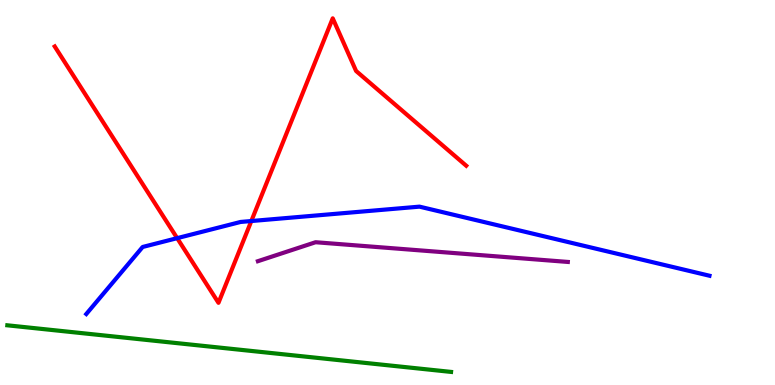[{'lines': ['blue', 'red'], 'intersections': [{'x': 2.29, 'y': 3.81}, {'x': 3.24, 'y': 4.26}]}, {'lines': ['green', 'red'], 'intersections': []}, {'lines': ['purple', 'red'], 'intersections': []}, {'lines': ['blue', 'green'], 'intersections': []}, {'lines': ['blue', 'purple'], 'intersections': []}, {'lines': ['green', 'purple'], 'intersections': []}]